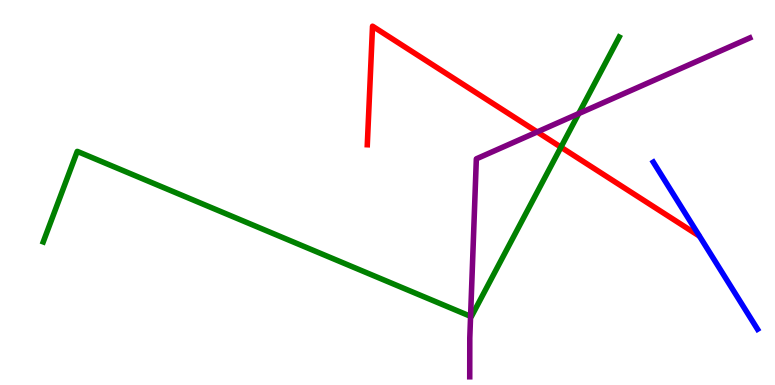[{'lines': ['blue', 'red'], 'intersections': []}, {'lines': ['green', 'red'], 'intersections': [{'x': 7.24, 'y': 6.18}]}, {'lines': ['purple', 'red'], 'intersections': [{'x': 6.93, 'y': 6.57}]}, {'lines': ['blue', 'green'], 'intersections': []}, {'lines': ['blue', 'purple'], 'intersections': []}, {'lines': ['green', 'purple'], 'intersections': [{'x': 6.07, 'y': 1.78}, {'x': 7.47, 'y': 7.05}]}]